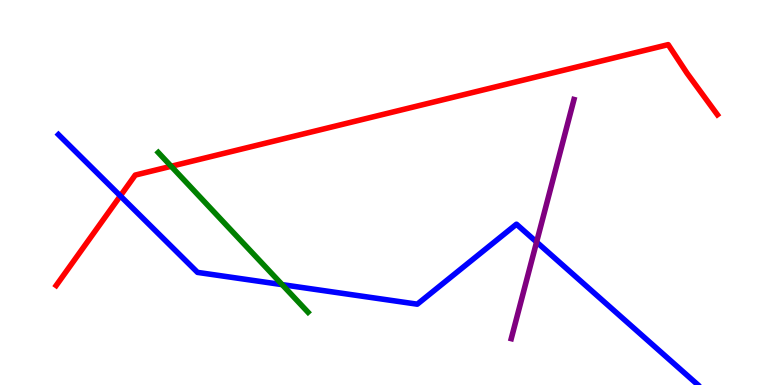[{'lines': ['blue', 'red'], 'intersections': [{'x': 1.55, 'y': 4.91}]}, {'lines': ['green', 'red'], 'intersections': [{'x': 2.21, 'y': 5.68}]}, {'lines': ['purple', 'red'], 'intersections': []}, {'lines': ['blue', 'green'], 'intersections': [{'x': 3.64, 'y': 2.61}]}, {'lines': ['blue', 'purple'], 'intersections': [{'x': 6.92, 'y': 3.71}]}, {'lines': ['green', 'purple'], 'intersections': []}]